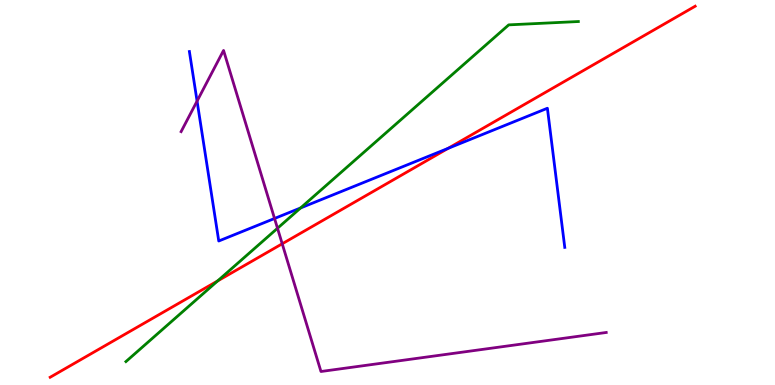[{'lines': ['blue', 'red'], 'intersections': [{'x': 5.78, 'y': 6.15}]}, {'lines': ['green', 'red'], 'intersections': [{'x': 2.81, 'y': 2.7}]}, {'lines': ['purple', 'red'], 'intersections': [{'x': 3.64, 'y': 3.67}]}, {'lines': ['blue', 'green'], 'intersections': [{'x': 3.88, 'y': 4.6}]}, {'lines': ['blue', 'purple'], 'intersections': [{'x': 2.54, 'y': 7.37}, {'x': 3.54, 'y': 4.33}]}, {'lines': ['green', 'purple'], 'intersections': [{'x': 3.58, 'y': 4.07}]}]